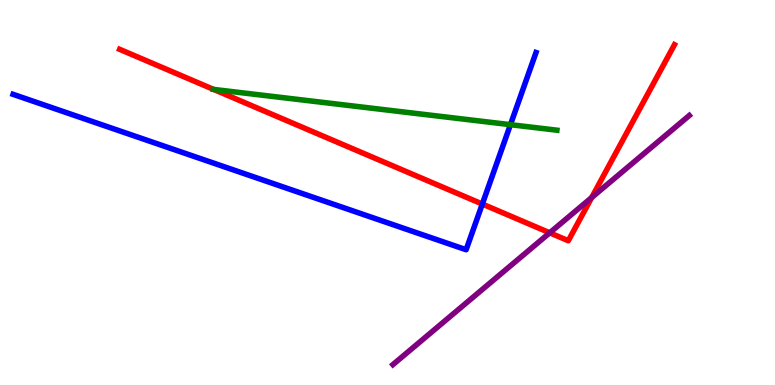[{'lines': ['blue', 'red'], 'intersections': [{'x': 6.22, 'y': 4.7}]}, {'lines': ['green', 'red'], 'intersections': [{'x': 2.76, 'y': 7.68}]}, {'lines': ['purple', 'red'], 'intersections': [{'x': 7.09, 'y': 3.95}, {'x': 7.63, 'y': 4.87}]}, {'lines': ['blue', 'green'], 'intersections': [{'x': 6.59, 'y': 6.76}]}, {'lines': ['blue', 'purple'], 'intersections': []}, {'lines': ['green', 'purple'], 'intersections': []}]